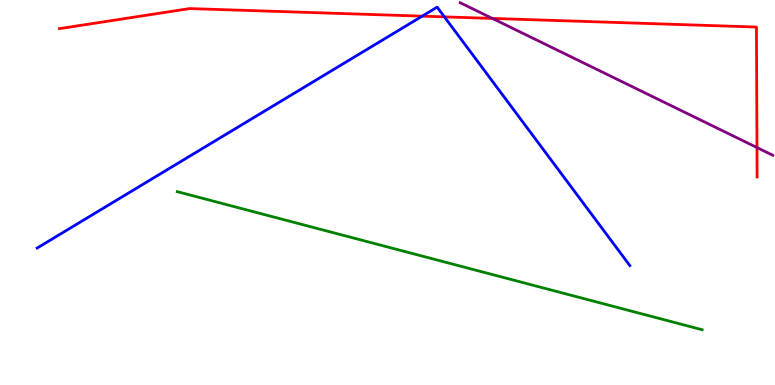[{'lines': ['blue', 'red'], 'intersections': [{'x': 5.45, 'y': 9.58}, {'x': 5.73, 'y': 9.56}]}, {'lines': ['green', 'red'], 'intersections': []}, {'lines': ['purple', 'red'], 'intersections': [{'x': 6.35, 'y': 9.52}, {'x': 9.77, 'y': 6.17}]}, {'lines': ['blue', 'green'], 'intersections': []}, {'lines': ['blue', 'purple'], 'intersections': []}, {'lines': ['green', 'purple'], 'intersections': []}]